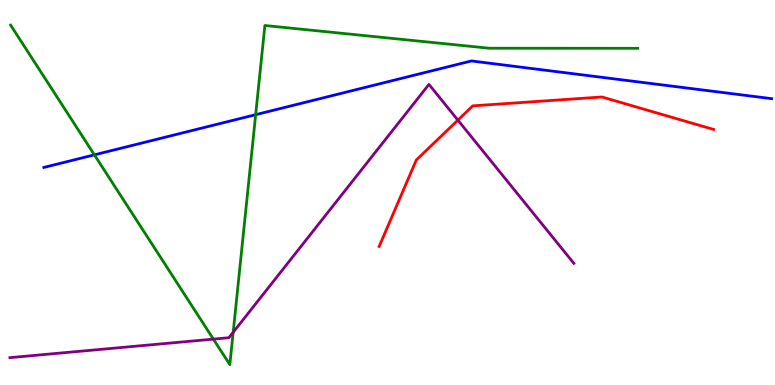[{'lines': ['blue', 'red'], 'intersections': []}, {'lines': ['green', 'red'], 'intersections': []}, {'lines': ['purple', 'red'], 'intersections': [{'x': 5.91, 'y': 6.88}]}, {'lines': ['blue', 'green'], 'intersections': [{'x': 1.22, 'y': 5.98}, {'x': 3.3, 'y': 7.02}]}, {'lines': ['blue', 'purple'], 'intersections': []}, {'lines': ['green', 'purple'], 'intersections': [{'x': 2.75, 'y': 1.19}, {'x': 3.01, 'y': 1.37}]}]